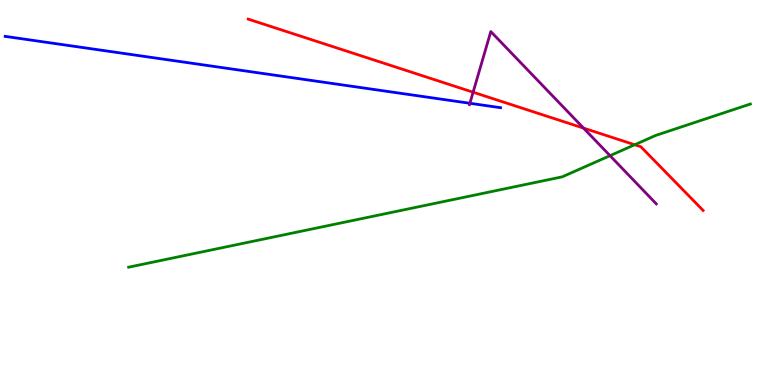[{'lines': ['blue', 'red'], 'intersections': []}, {'lines': ['green', 'red'], 'intersections': [{'x': 8.19, 'y': 6.24}]}, {'lines': ['purple', 'red'], 'intersections': [{'x': 6.1, 'y': 7.6}, {'x': 7.53, 'y': 6.67}]}, {'lines': ['blue', 'green'], 'intersections': []}, {'lines': ['blue', 'purple'], 'intersections': [{'x': 6.06, 'y': 7.32}]}, {'lines': ['green', 'purple'], 'intersections': [{'x': 7.87, 'y': 5.96}]}]